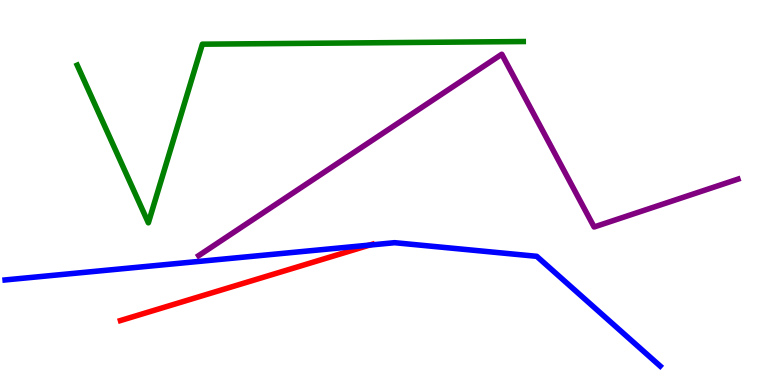[{'lines': ['blue', 'red'], 'intersections': [{'x': 4.77, 'y': 3.63}]}, {'lines': ['green', 'red'], 'intersections': []}, {'lines': ['purple', 'red'], 'intersections': []}, {'lines': ['blue', 'green'], 'intersections': []}, {'lines': ['blue', 'purple'], 'intersections': []}, {'lines': ['green', 'purple'], 'intersections': []}]